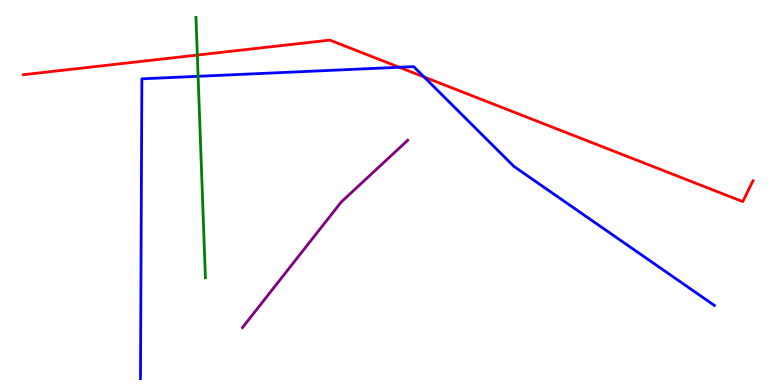[{'lines': ['blue', 'red'], 'intersections': [{'x': 5.15, 'y': 8.25}, {'x': 5.47, 'y': 8.0}]}, {'lines': ['green', 'red'], 'intersections': [{'x': 2.55, 'y': 8.57}]}, {'lines': ['purple', 'red'], 'intersections': []}, {'lines': ['blue', 'green'], 'intersections': [{'x': 2.56, 'y': 8.02}]}, {'lines': ['blue', 'purple'], 'intersections': []}, {'lines': ['green', 'purple'], 'intersections': []}]